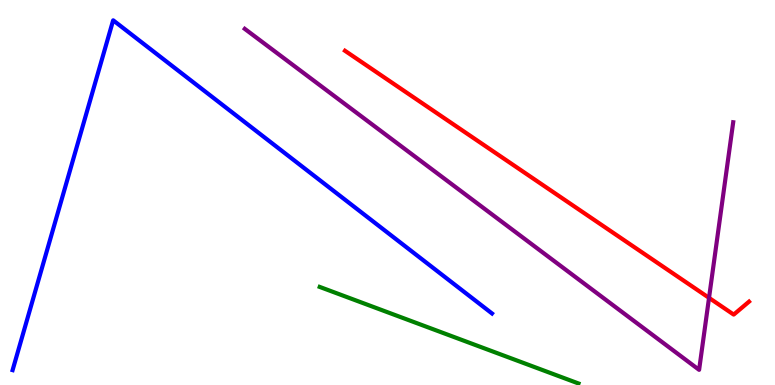[{'lines': ['blue', 'red'], 'intersections': []}, {'lines': ['green', 'red'], 'intersections': []}, {'lines': ['purple', 'red'], 'intersections': [{'x': 9.15, 'y': 2.26}]}, {'lines': ['blue', 'green'], 'intersections': []}, {'lines': ['blue', 'purple'], 'intersections': []}, {'lines': ['green', 'purple'], 'intersections': []}]